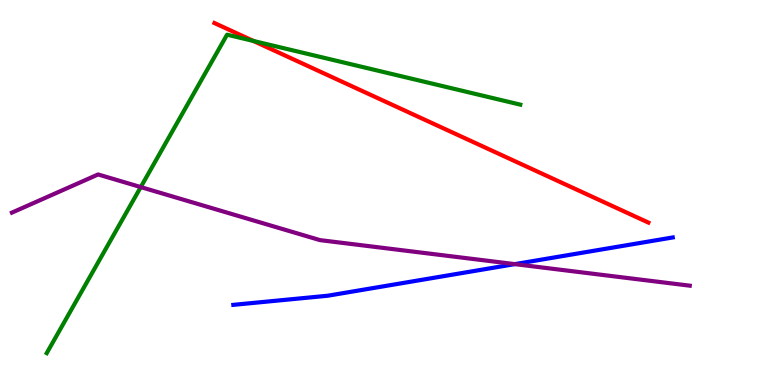[{'lines': ['blue', 'red'], 'intersections': []}, {'lines': ['green', 'red'], 'intersections': [{'x': 3.27, 'y': 8.94}]}, {'lines': ['purple', 'red'], 'intersections': []}, {'lines': ['blue', 'green'], 'intersections': []}, {'lines': ['blue', 'purple'], 'intersections': [{'x': 6.64, 'y': 3.14}]}, {'lines': ['green', 'purple'], 'intersections': [{'x': 1.82, 'y': 5.14}]}]